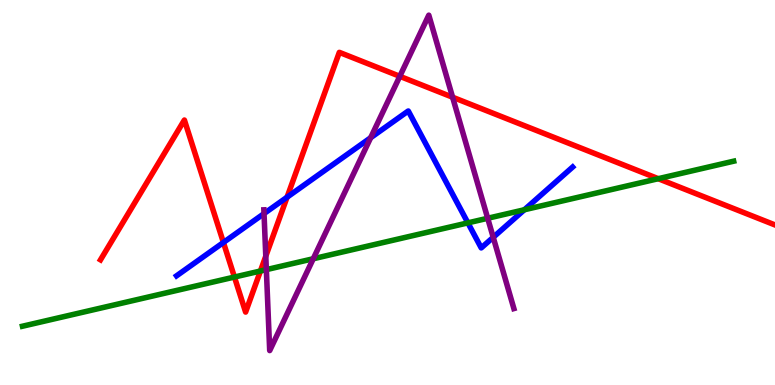[{'lines': ['blue', 'red'], 'intersections': [{'x': 2.88, 'y': 3.7}, {'x': 3.7, 'y': 4.88}]}, {'lines': ['green', 'red'], 'intersections': [{'x': 3.03, 'y': 2.8}, {'x': 3.36, 'y': 2.96}, {'x': 8.49, 'y': 5.36}]}, {'lines': ['purple', 'red'], 'intersections': [{'x': 3.43, 'y': 3.35}, {'x': 5.16, 'y': 8.02}, {'x': 5.84, 'y': 7.47}]}, {'lines': ['blue', 'green'], 'intersections': [{'x': 6.04, 'y': 4.21}, {'x': 6.77, 'y': 4.55}]}, {'lines': ['blue', 'purple'], 'intersections': [{'x': 3.41, 'y': 4.45}, {'x': 4.78, 'y': 6.42}, {'x': 6.36, 'y': 3.84}]}, {'lines': ['green', 'purple'], 'intersections': [{'x': 3.44, 'y': 3.0}, {'x': 4.04, 'y': 3.28}, {'x': 6.29, 'y': 4.33}]}]